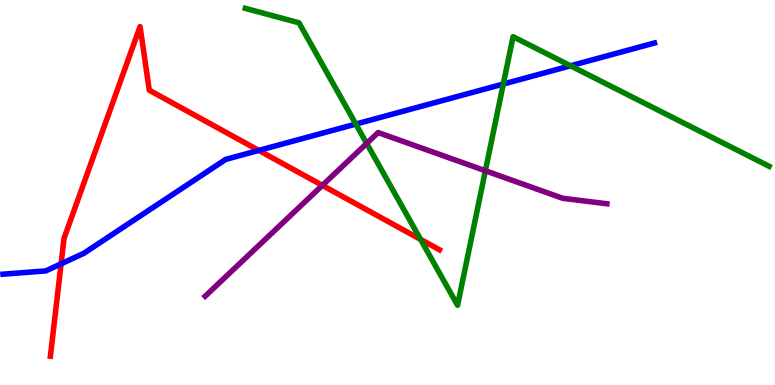[{'lines': ['blue', 'red'], 'intersections': [{'x': 0.788, 'y': 3.15}, {'x': 3.34, 'y': 6.09}]}, {'lines': ['green', 'red'], 'intersections': [{'x': 5.43, 'y': 3.78}]}, {'lines': ['purple', 'red'], 'intersections': [{'x': 4.16, 'y': 5.19}]}, {'lines': ['blue', 'green'], 'intersections': [{'x': 4.59, 'y': 6.78}, {'x': 6.49, 'y': 7.82}, {'x': 7.36, 'y': 8.29}]}, {'lines': ['blue', 'purple'], 'intersections': []}, {'lines': ['green', 'purple'], 'intersections': [{'x': 4.73, 'y': 6.27}, {'x': 6.26, 'y': 5.57}]}]